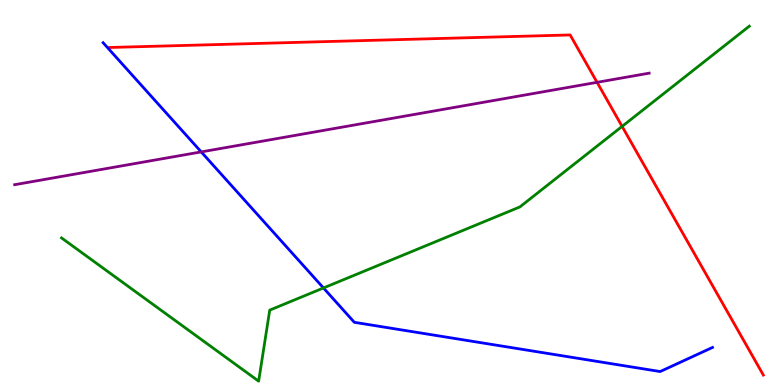[{'lines': ['blue', 'red'], 'intersections': []}, {'lines': ['green', 'red'], 'intersections': [{'x': 8.03, 'y': 6.72}]}, {'lines': ['purple', 'red'], 'intersections': [{'x': 7.7, 'y': 7.86}]}, {'lines': ['blue', 'green'], 'intersections': [{'x': 4.17, 'y': 2.52}]}, {'lines': ['blue', 'purple'], 'intersections': [{'x': 2.6, 'y': 6.05}]}, {'lines': ['green', 'purple'], 'intersections': []}]